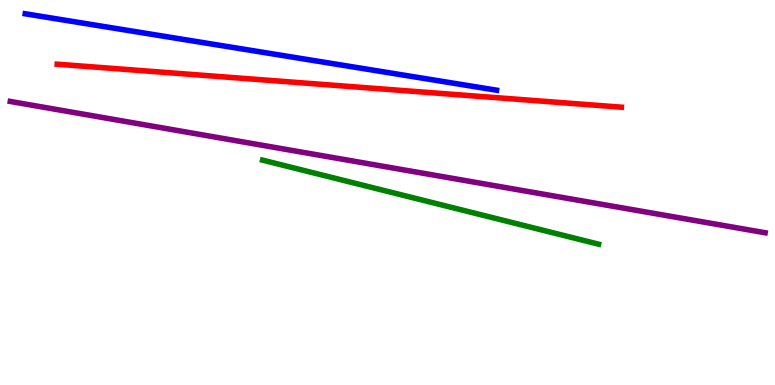[{'lines': ['blue', 'red'], 'intersections': []}, {'lines': ['green', 'red'], 'intersections': []}, {'lines': ['purple', 'red'], 'intersections': []}, {'lines': ['blue', 'green'], 'intersections': []}, {'lines': ['blue', 'purple'], 'intersections': []}, {'lines': ['green', 'purple'], 'intersections': []}]